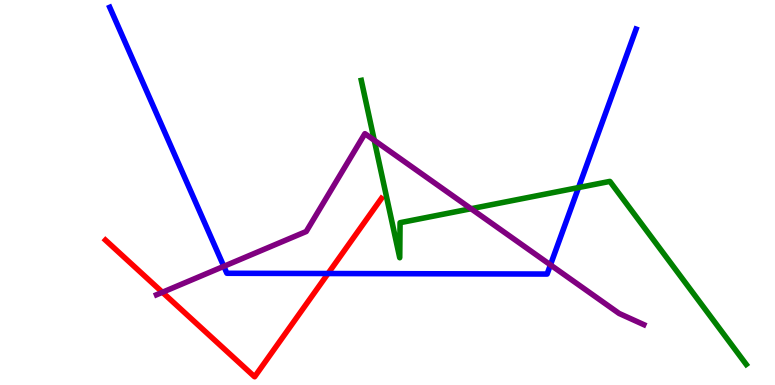[{'lines': ['blue', 'red'], 'intersections': [{'x': 4.23, 'y': 2.9}]}, {'lines': ['green', 'red'], 'intersections': []}, {'lines': ['purple', 'red'], 'intersections': [{'x': 2.1, 'y': 2.41}]}, {'lines': ['blue', 'green'], 'intersections': [{'x': 7.47, 'y': 5.13}]}, {'lines': ['blue', 'purple'], 'intersections': [{'x': 2.89, 'y': 3.08}, {'x': 7.1, 'y': 3.12}]}, {'lines': ['green', 'purple'], 'intersections': [{'x': 4.83, 'y': 6.36}, {'x': 6.08, 'y': 4.58}]}]